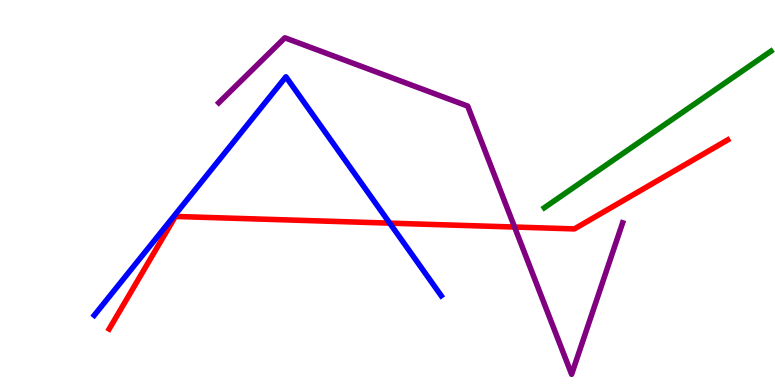[{'lines': ['blue', 'red'], 'intersections': [{'x': 5.03, 'y': 4.2}]}, {'lines': ['green', 'red'], 'intersections': []}, {'lines': ['purple', 'red'], 'intersections': [{'x': 6.64, 'y': 4.1}]}, {'lines': ['blue', 'green'], 'intersections': []}, {'lines': ['blue', 'purple'], 'intersections': []}, {'lines': ['green', 'purple'], 'intersections': []}]